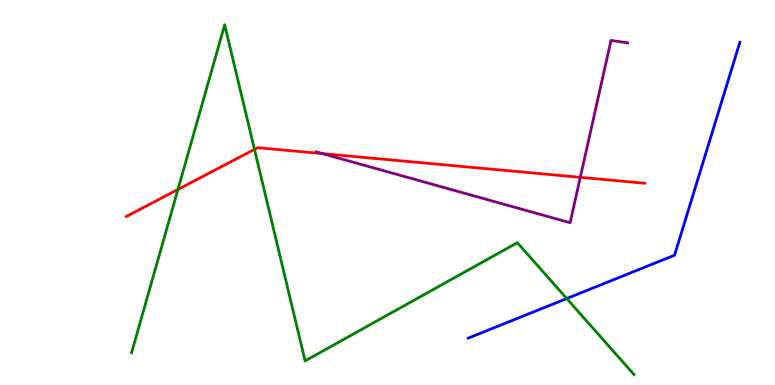[{'lines': ['blue', 'red'], 'intersections': []}, {'lines': ['green', 'red'], 'intersections': [{'x': 2.3, 'y': 5.08}, {'x': 3.28, 'y': 6.12}]}, {'lines': ['purple', 'red'], 'intersections': [{'x': 4.16, 'y': 6.01}, {'x': 7.49, 'y': 5.39}]}, {'lines': ['blue', 'green'], 'intersections': [{'x': 7.31, 'y': 2.25}]}, {'lines': ['blue', 'purple'], 'intersections': []}, {'lines': ['green', 'purple'], 'intersections': []}]